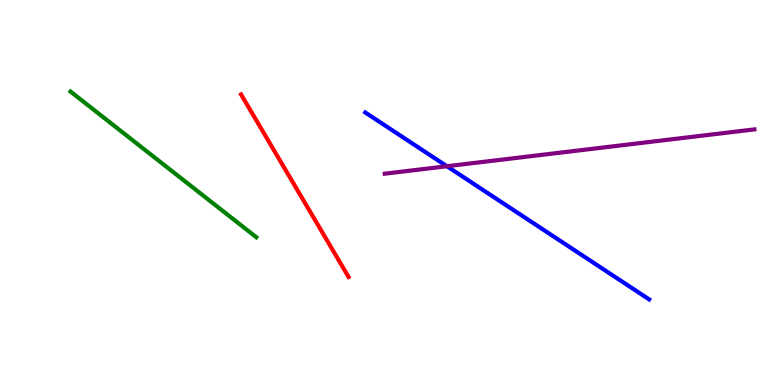[{'lines': ['blue', 'red'], 'intersections': []}, {'lines': ['green', 'red'], 'intersections': []}, {'lines': ['purple', 'red'], 'intersections': []}, {'lines': ['blue', 'green'], 'intersections': []}, {'lines': ['blue', 'purple'], 'intersections': [{'x': 5.77, 'y': 5.68}]}, {'lines': ['green', 'purple'], 'intersections': []}]